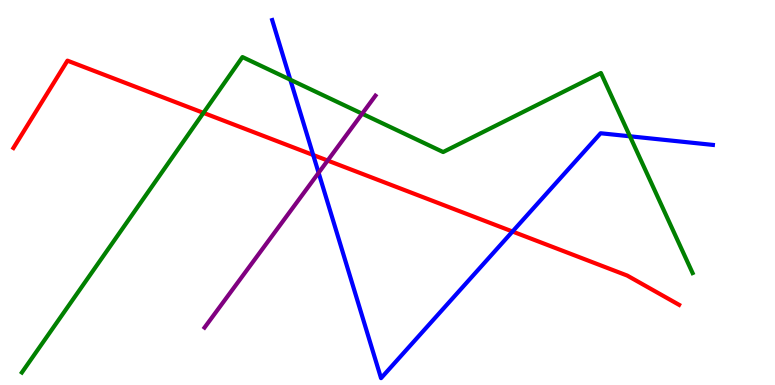[{'lines': ['blue', 'red'], 'intersections': [{'x': 4.04, 'y': 5.97}, {'x': 6.61, 'y': 3.99}]}, {'lines': ['green', 'red'], 'intersections': [{'x': 2.63, 'y': 7.07}]}, {'lines': ['purple', 'red'], 'intersections': [{'x': 4.23, 'y': 5.83}]}, {'lines': ['blue', 'green'], 'intersections': [{'x': 3.75, 'y': 7.93}, {'x': 8.13, 'y': 6.46}]}, {'lines': ['blue', 'purple'], 'intersections': [{'x': 4.11, 'y': 5.51}]}, {'lines': ['green', 'purple'], 'intersections': [{'x': 4.67, 'y': 7.05}]}]